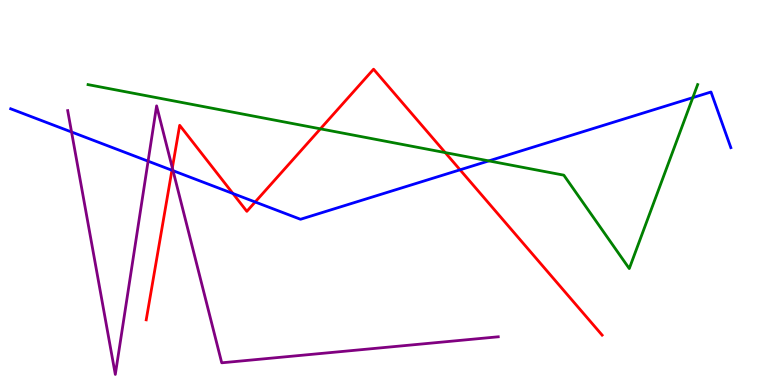[{'lines': ['blue', 'red'], 'intersections': [{'x': 2.22, 'y': 5.58}, {'x': 3.01, 'y': 4.97}, {'x': 3.29, 'y': 4.75}, {'x': 5.94, 'y': 5.59}]}, {'lines': ['green', 'red'], 'intersections': [{'x': 4.13, 'y': 6.65}, {'x': 5.75, 'y': 6.04}]}, {'lines': ['purple', 'red'], 'intersections': [{'x': 2.22, 'y': 5.64}]}, {'lines': ['blue', 'green'], 'intersections': [{'x': 6.31, 'y': 5.82}, {'x': 8.94, 'y': 7.46}]}, {'lines': ['blue', 'purple'], 'intersections': [{'x': 0.923, 'y': 6.57}, {'x': 1.91, 'y': 5.81}, {'x': 2.23, 'y': 5.57}]}, {'lines': ['green', 'purple'], 'intersections': []}]